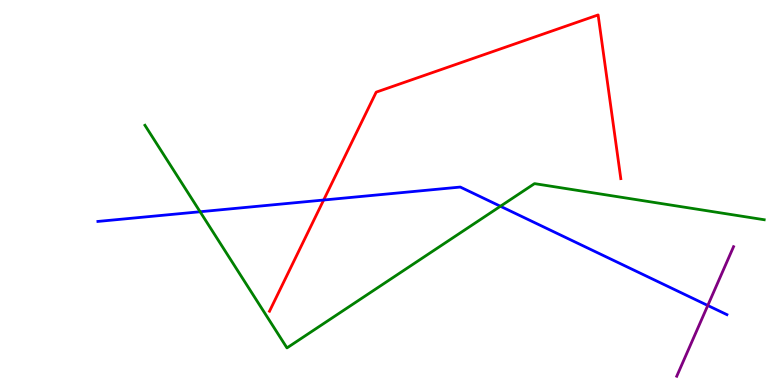[{'lines': ['blue', 'red'], 'intersections': [{'x': 4.18, 'y': 4.8}]}, {'lines': ['green', 'red'], 'intersections': []}, {'lines': ['purple', 'red'], 'intersections': []}, {'lines': ['blue', 'green'], 'intersections': [{'x': 2.58, 'y': 4.5}, {'x': 6.46, 'y': 4.64}]}, {'lines': ['blue', 'purple'], 'intersections': [{'x': 9.13, 'y': 2.07}]}, {'lines': ['green', 'purple'], 'intersections': []}]